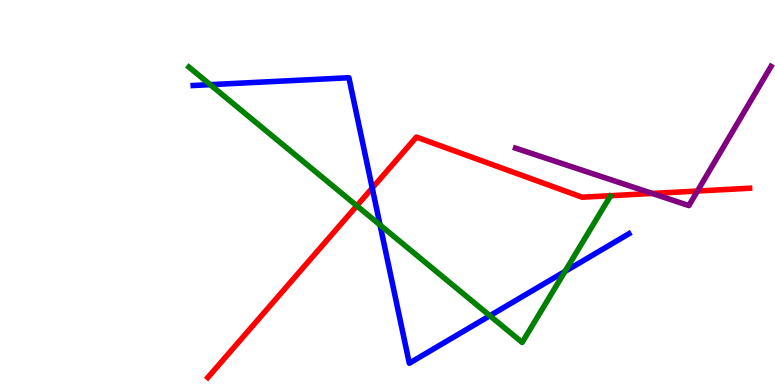[{'lines': ['blue', 'red'], 'intersections': [{'x': 4.8, 'y': 5.12}]}, {'lines': ['green', 'red'], 'intersections': [{'x': 4.6, 'y': 4.65}]}, {'lines': ['purple', 'red'], 'intersections': [{'x': 8.42, 'y': 4.98}, {'x': 9.0, 'y': 5.04}]}, {'lines': ['blue', 'green'], 'intersections': [{'x': 2.71, 'y': 7.8}, {'x': 4.9, 'y': 4.16}, {'x': 6.32, 'y': 1.8}, {'x': 7.29, 'y': 2.95}]}, {'lines': ['blue', 'purple'], 'intersections': []}, {'lines': ['green', 'purple'], 'intersections': []}]